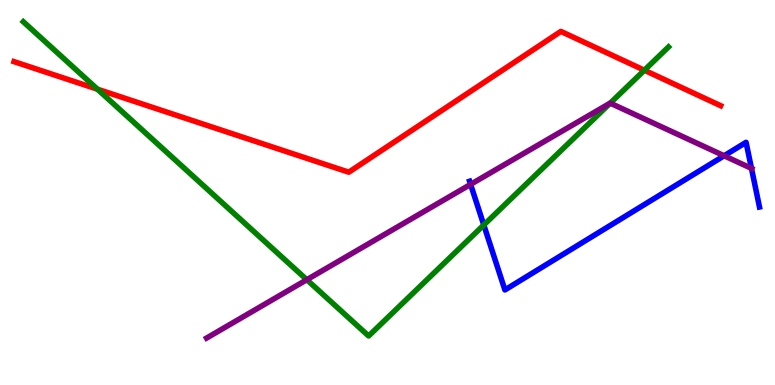[{'lines': ['blue', 'red'], 'intersections': []}, {'lines': ['green', 'red'], 'intersections': [{'x': 1.26, 'y': 7.68}, {'x': 8.31, 'y': 8.18}]}, {'lines': ['purple', 'red'], 'intersections': []}, {'lines': ['blue', 'green'], 'intersections': [{'x': 6.24, 'y': 4.16}]}, {'lines': ['blue', 'purple'], 'intersections': [{'x': 6.07, 'y': 5.21}, {'x': 9.34, 'y': 5.95}, {'x': 9.7, 'y': 5.63}]}, {'lines': ['green', 'purple'], 'intersections': [{'x': 3.96, 'y': 2.73}, {'x': 7.87, 'y': 7.32}]}]